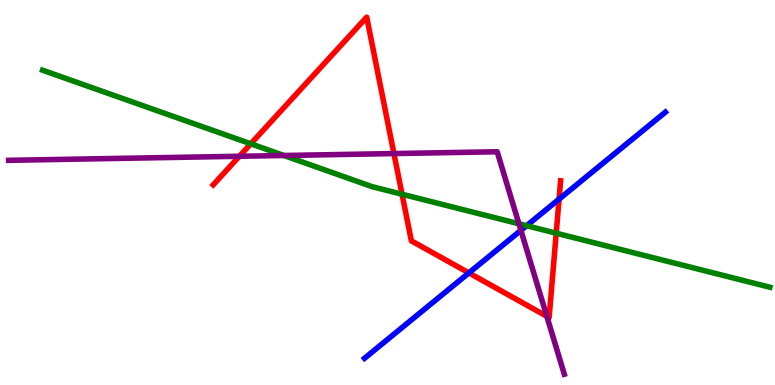[{'lines': ['blue', 'red'], 'intersections': [{'x': 6.05, 'y': 2.91}, {'x': 7.21, 'y': 4.83}]}, {'lines': ['green', 'red'], 'intersections': [{'x': 3.24, 'y': 6.27}, {'x': 5.19, 'y': 4.95}, {'x': 7.18, 'y': 3.94}]}, {'lines': ['purple', 'red'], 'intersections': [{'x': 3.09, 'y': 5.94}, {'x': 5.08, 'y': 6.01}, {'x': 7.06, 'y': 1.78}]}, {'lines': ['blue', 'green'], 'intersections': [{'x': 6.79, 'y': 4.14}]}, {'lines': ['blue', 'purple'], 'intersections': [{'x': 6.72, 'y': 4.02}]}, {'lines': ['green', 'purple'], 'intersections': [{'x': 3.66, 'y': 5.96}, {'x': 6.7, 'y': 4.19}]}]